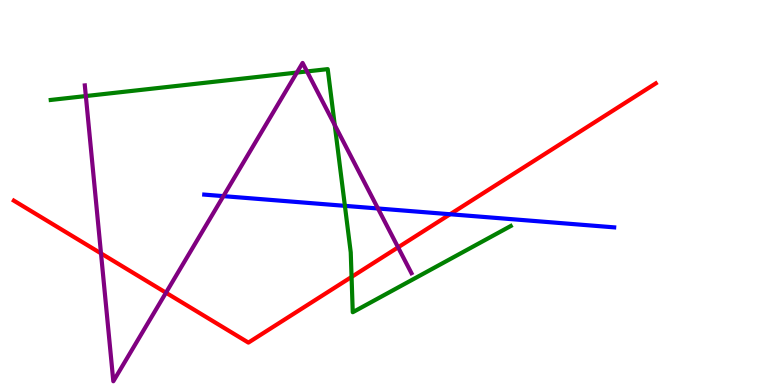[{'lines': ['blue', 'red'], 'intersections': [{'x': 5.81, 'y': 4.44}]}, {'lines': ['green', 'red'], 'intersections': [{'x': 4.54, 'y': 2.81}]}, {'lines': ['purple', 'red'], 'intersections': [{'x': 1.3, 'y': 3.42}, {'x': 2.14, 'y': 2.4}, {'x': 5.14, 'y': 3.58}]}, {'lines': ['blue', 'green'], 'intersections': [{'x': 4.45, 'y': 4.65}]}, {'lines': ['blue', 'purple'], 'intersections': [{'x': 2.88, 'y': 4.91}, {'x': 4.88, 'y': 4.58}]}, {'lines': ['green', 'purple'], 'intersections': [{'x': 1.11, 'y': 7.51}, {'x': 3.83, 'y': 8.12}, {'x': 3.96, 'y': 8.14}, {'x': 4.32, 'y': 6.75}]}]